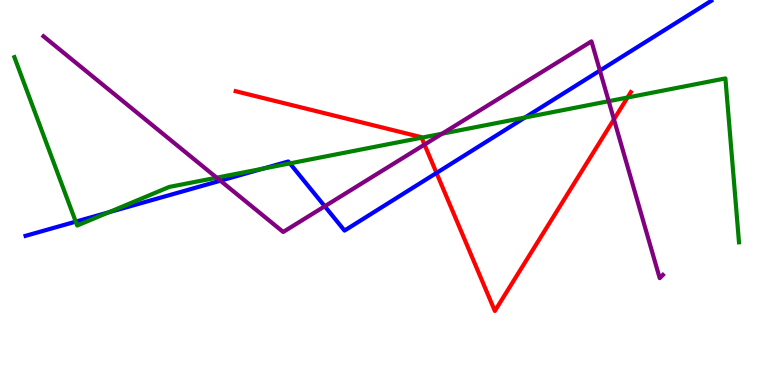[{'lines': ['blue', 'red'], 'intersections': [{'x': 5.63, 'y': 5.51}]}, {'lines': ['green', 'red'], 'intersections': [{'x': 5.44, 'y': 6.42}, {'x': 8.1, 'y': 7.47}]}, {'lines': ['purple', 'red'], 'intersections': [{'x': 5.48, 'y': 6.24}, {'x': 7.92, 'y': 6.9}]}, {'lines': ['blue', 'green'], 'intersections': [{'x': 0.977, 'y': 4.24}, {'x': 1.4, 'y': 4.49}, {'x': 3.39, 'y': 5.62}, {'x': 3.74, 'y': 5.76}, {'x': 6.77, 'y': 6.95}]}, {'lines': ['blue', 'purple'], 'intersections': [{'x': 2.84, 'y': 5.31}, {'x': 4.19, 'y': 4.64}, {'x': 7.74, 'y': 8.17}]}, {'lines': ['green', 'purple'], 'intersections': [{'x': 2.8, 'y': 5.38}, {'x': 5.7, 'y': 6.53}, {'x': 7.85, 'y': 7.37}]}]